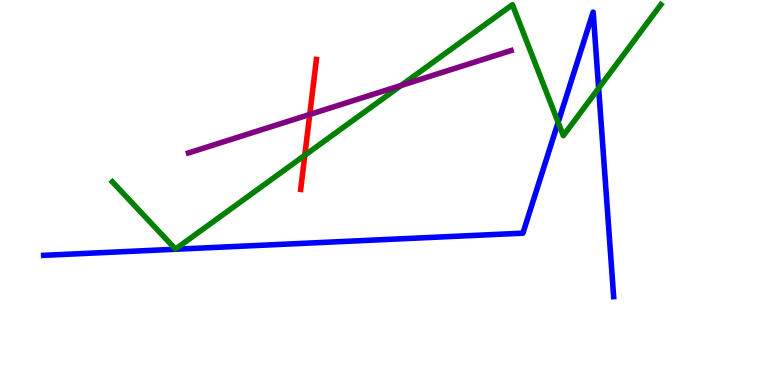[{'lines': ['blue', 'red'], 'intersections': []}, {'lines': ['green', 'red'], 'intersections': [{'x': 3.93, 'y': 5.97}]}, {'lines': ['purple', 'red'], 'intersections': [{'x': 4.0, 'y': 7.03}]}, {'lines': ['blue', 'green'], 'intersections': [{'x': 7.2, 'y': 6.82}, {'x': 7.72, 'y': 7.71}]}, {'lines': ['blue', 'purple'], 'intersections': []}, {'lines': ['green', 'purple'], 'intersections': [{'x': 5.18, 'y': 7.78}]}]